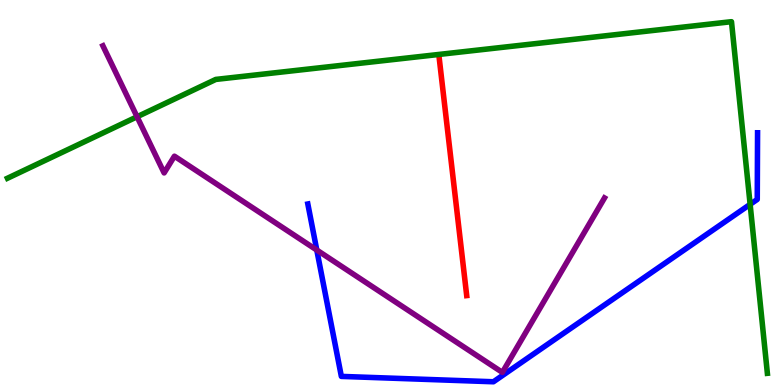[{'lines': ['blue', 'red'], 'intersections': []}, {'lines': ['green', 'red'], 'intersections': []}, {'lines': ['purple', 'red'], 'intersections': []}, {'lines': ['blue', 'green'], 'intersections': [{'x': 9.68, 'y': 4.69}]}, {'lines': ['blue', 'purple'], 'intersections': [{'x': 4.09, 'y': 3.51}]}, {'lines': ['green', 'purple'], 'intersections': [{'x': 1.77, 'y': 6.97}]}]